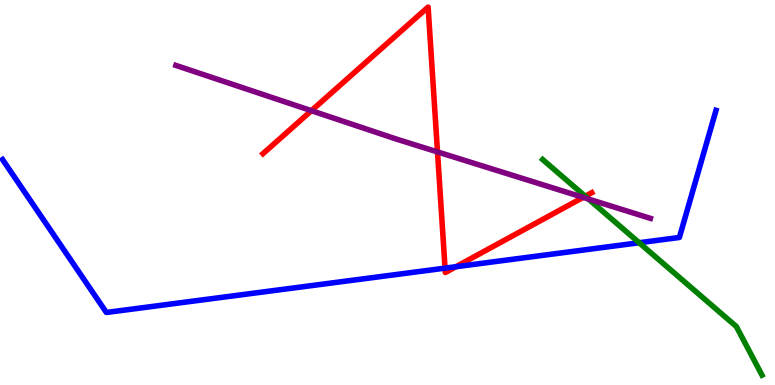[{'lines': ['blue', 'red'], 'intersections': [{'x': 5.74, 'y': 3.04}, {'x': 5.88, 'y': 3.07}]}, {'lines': ['green', 'red'], 'intersections': [{'x': 7.55, 'y': 4.9}]}, {'lines': ['purple', 'red'], 'intersections': [{'x': 4.02, 'y': 7.13}, {'x': 5.65, 'y': 6.05}, {'x': 7.52, 'y': 4.87}]}, {'lines': ['blue', 'green'], 'intersections': [{'x': 8.25, 'y': 3.7}]}, {'lines': ['blue', 'purple'], 'intersections': []}, {'lines': ['green', 'purple'], 'intersections': [{'x': 7.59, 'y': 4.83}]}]